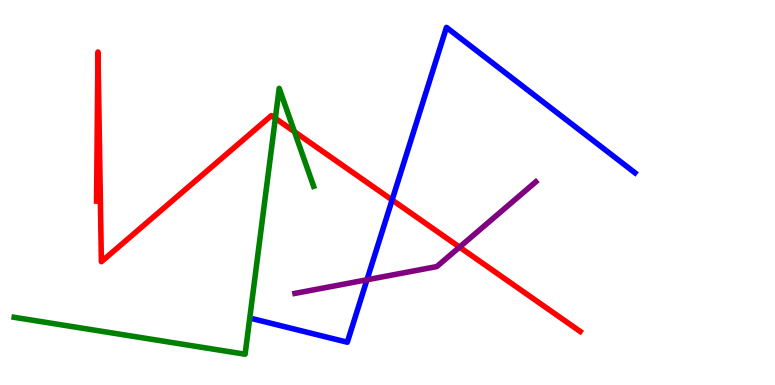[{'lines': ['blue', 'red'], 'intersections': [{'x': 5.06, 'y': 4.81}]}, {'lines': ['green', 'red'], 'intersections': [{'x': 3.55, 'y': 6.93}, {'x': 3.8, 'y': 6.58}]}, {'lines': ['purple', 'red'], 'intersections': [{'x': 5.93, 'y': 3.58}]}, {'lines': ['blue', 'green'], 'intersections': []}, {'lines': ['blue', 'purple'], 'intersections': [{'x': 4.74, 'y': 2.73}]}, {'lines': ['green', 'purple'], 'intersections': []}]